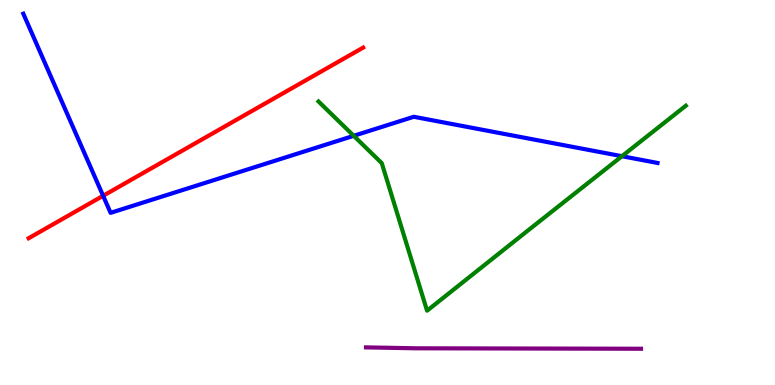[{'lines': ['blue', 'red'], 'intersections': [{'x': 1.33, 'y': 4.91}]}, {'lines': ['green', 'red'], 'intersections': []}, {'lines': ['purple', 'red'], 'intersections': []}, {'lines': ['blue', 'green'], 'intersections': [{'x': 4.56, 'y': 6.47}, {'x': 8.02, 'y': 5.94}]}, {'lines': ['blue', 'purple'], 'intersections': []}, {'lines': ['green', 'purple'], 'intersections': []}]